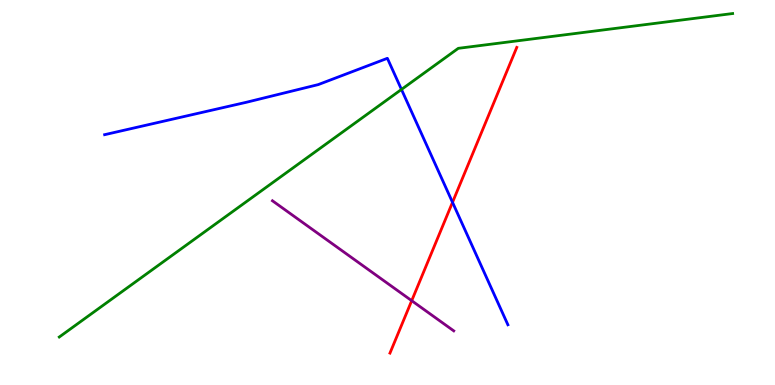[{'lines': ['blue', 'red'], 'intersections': [{'x': 5.84, 'y': 4.74}]}, {'lines': ['green', 'red'], 'intersections': []}, {'lines': ['purple', 'red'], 'intersections': [{'x': 5.31, 'y': 2.19}]}, {'lines': ['blue', 'green'], 'intersections': [{'x': 5.18, 'y': 7.68}]}, {'lines': ['blue', 'purple'], 'intersections': []}, {'lines': ['green', 'purple'], 'intersections': []}]